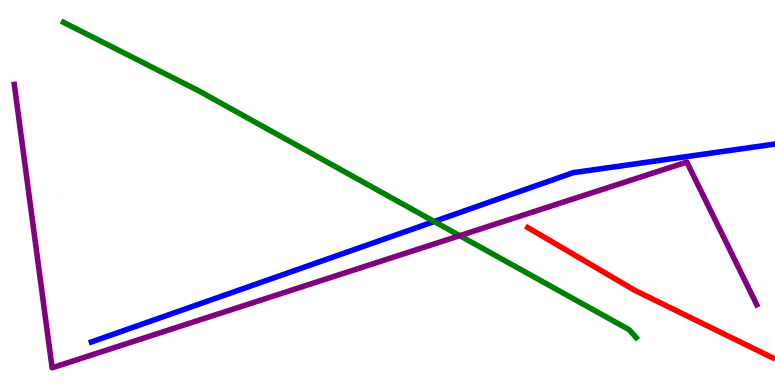[{'lines': ['blue', 'red'], 'intersections': []}, {'lines': ['green', 'red'], 'intersections': []}, {'lines': ['purple', 'red'], 'intersections': []}, {'lines': ['blue', 'green'], 'intersections': [{'x': 5.6, 'y': 4.25}]}, {'lines': ['blue', 'purple'], 'intersections': []}, {'lines': ['green', 'purple'], 'intersections': [{'x': 5.93, 'y': 3.88}]}]